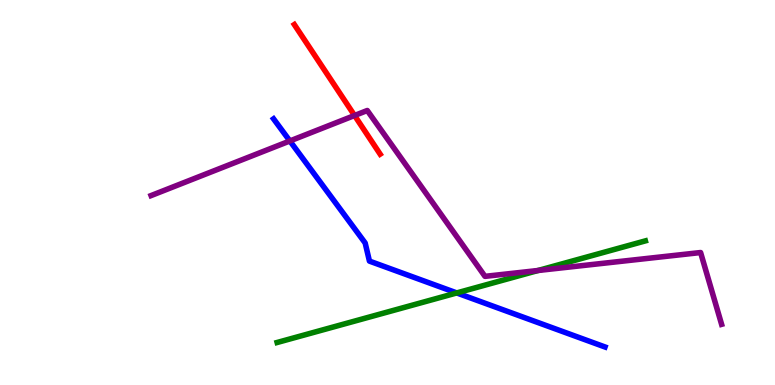[{'lines': ['blue', 'red'], 'intersections': []}, {'lines': ['green', 'red'], 'intersections': []}, {'lines': ['purple', 'red'], 'intersections': [{'x': 4.57, 'y': 7.0}]}, {'lines': ['blue', 'green'], 'intersections': [{'x': 5.89, 'y': 2.39}]}, {'lines': ['blue', 'purple'], 'intersections': [{'x': 3.74, 'y': 6.34}]}, {'lines': ['green', 'purple'], 'intersections': [{'x': 6.94, 'y': 2.97}]}]